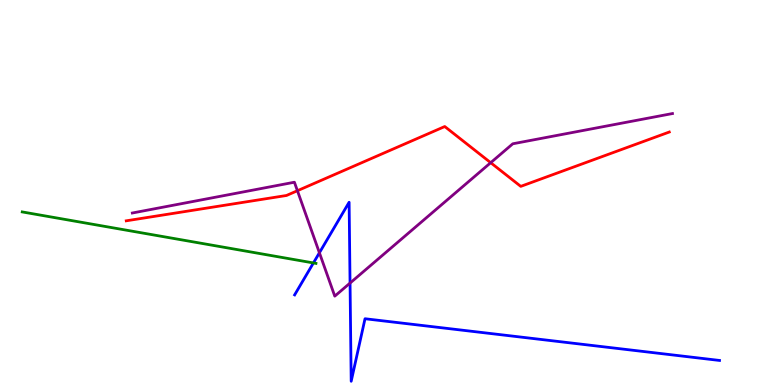[{'lines': ['blue', 'red'], 'intersections': []}, {'lines': ['green', 'red'], 'intersections': []}, {'lines': ['purple', 'red'], 'intersections': [{'x': 3.84, 'y': 5.05}, {'x': 6.33, 'y': 5.77}]}, {'lines': ['blue', 'green'], 'intersections': [{'x': 4.04, 'y': 3.17}]}, {'lines': ['blue', 'purple'], 'intersections': [{'x': 4.12, 'y': 3.43}, {'x': 4.52, 'y': 2.65}]}, {'lines': ['green', 'purple'], 'intersections': []}]